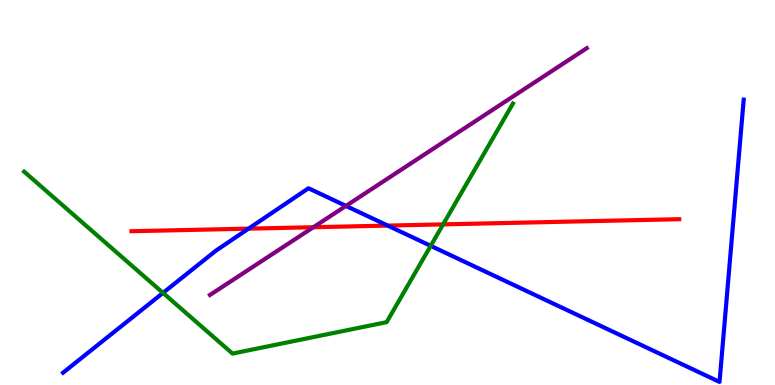[{'lines': ['blue', 'red'], 'intersections': [{'x': 3.21, 'y': 4.06}, {'x': 5.0, 'y': 4.14}]}, {'lines': ['green', 'red'], 'intersections': [{'x': 5.72, 'y': 4.17}]}, {'lines': ['purple', 'red'], 'intersections': [{'x': 4.04, 'y': 4.1}]}, {'lines': ['blue', 'green'], 'intersections': [{'x': 2.1, 'y': 2.39}, {'x': 5.56, 'y': 3.61}]}, {'lines': ['blue', 'purple'], 'intersections': [{'x': 4.46, 'y': 4.65}]}, {'lines': ['green', 'purple'], 'intersections': []}]